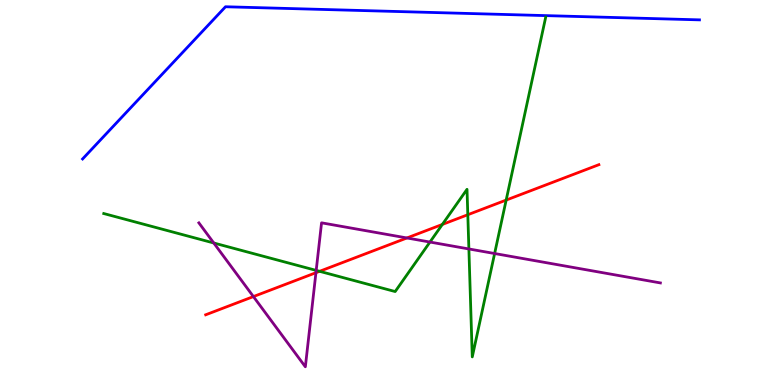[{'lines': ['blue', 'red'], 'intersections': []}, {'lines': ['green', 'red'], 'intersections': [{'x': 4.12, 'y': 2.95}, {'x': 5.71, 'y': 4.17}, {'x': 6.04, 'y': 4.42}, {'x': 6.53, 'y': 4.8}]}, {'lines': ['purple', 'red'], 'intersections': [{'x': 3.27, 'y': 2.3}, {'x': 4.08, 'y': 2.92}, {'x': 5.25, 'y': 3.82}]}, {'lines': ['blue', 'green'], 'intersections': []}, {'lines': ['blue', 'purple'], 'intersections': []}, {'lines': ['green', 'purple'], 'intersections': [{'x': 2.76, 'y': 3.69}, {'x': 4.08, 'y': 2.98}, {'x': 5.55, 'y': 3.71}, {'x': 6.05, 'y': 3.53}, {'x': 6.38, 'y': 3.42}]}]